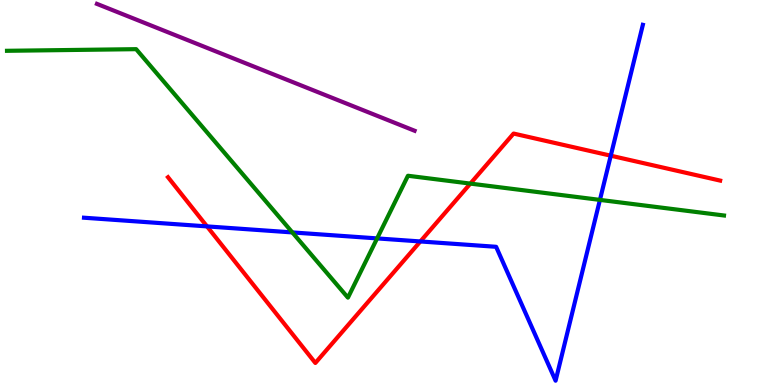[{'lines': ['blue', 'red'], 'intersections': [{'x': 2.67, 'y': 4.12}, {'x': 5.42, 'y': 3.73}, {'x': 7.88, 'y': 5.96}]}, {'lines': ['green', 'red'], 'intersections': [{'x': 6.07, 'y': 5.23}]}, {'lines': ['purple', 'red'], 'intersections': []}, {'lines': ['blue', 'green'], 'intersections': [{'x': 3.77, 'y': 3.96}, {'x': 4.87, 'y': 3.81}, {'x': 7.74, 'y': 4.81}]}, {'lines': ['blue', 'purple'], 'intersections': []}, {'lines': ['green', 'purple'], 'intersections': []}]